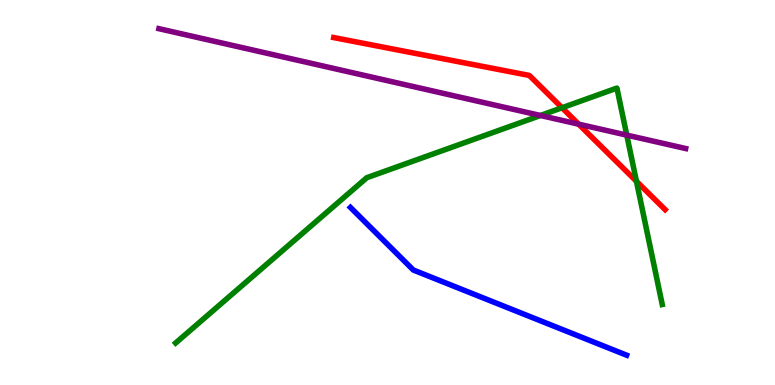[{'lines': ['blue', 'red'], 'intersections': []}, {'lines': ['green', 'red'], 'intersections': [{'x': 7.25, 'y': 7.2}, {'x': 8.21, 'y': 5.29}]}, {'lines': ['purple', 'red'], 'intersections': [{'x': 7.47, 'y': 6.77}]}, {'lines': ['blue', 'green'], 'intersections': []}, {'lines': ['blue', 'purple'], 'intersections': []}, {'lines': ['green', 'purple'], 'intersections': [{'x': 6.97, 'y': 7.0}, {'x': 8.09, 'y': 6.49}]}]